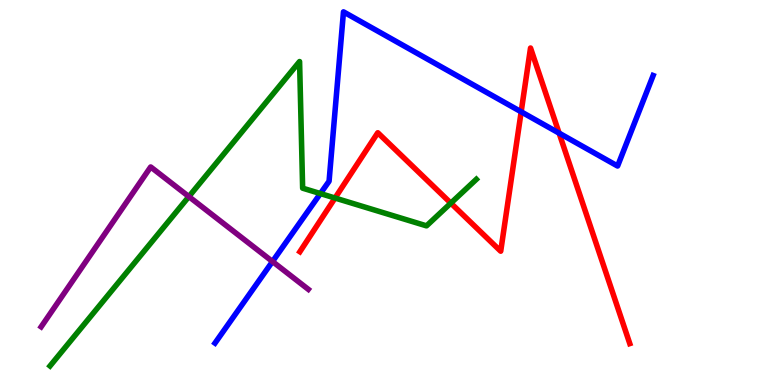[{'lines': ['blue', 'red'], 'intersections': [{'x': 6.72, 'y': 7.1}, {'x': 7.21, 'y': 6.54}]}, {'lines': ['green', 'red'], 'intersections': [{'x': 4.32, 'y': 4.86}, {'x': 5.82, 'y': 4.72}]}, {'lines': ['purple', 'red'], 'intersections': []}, {'lines': ['blue', 'green'], 'intersections': [{'x': 4.13, 'y': 4.97}]}, {'lines': ['blue', 'purple'], 'intersections': [{'x': 3.52, 'y': 3.21}]}, {'lines': ['green', 'purple'], 'intersections': [{'x': 2.44, 'y': 4.89}]}]